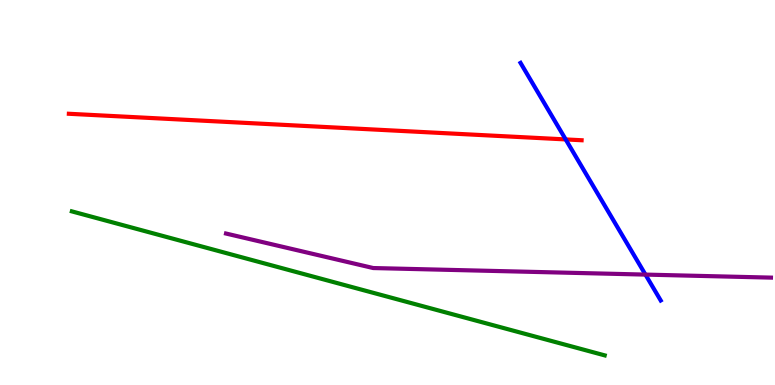[{'lines': ['blue', 'red'], 'intersections': [{'x': 7.3, 'y': 6.38}]}, {'lines': ['green', 'red'], 'intersections': []}, {'lines': ['purple', 'red'], 'intersections': []}, {'lines': ['blue', 'green'], 'intersections': []}, {'lines': ['blue', 'purple'], 'intersections': [{'x': 8.33, 'y': 2.87}]}, {'lines': ['green', 'purple'], 'intersections': []}]